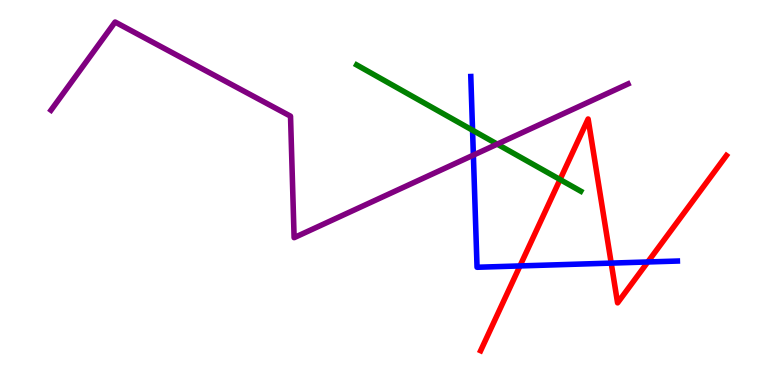[{'lines': ['blue', 'red'], 'intersections': [{'x': 6.71, 'y': 3.09}, {'x': 7.89, 'y': 3.17}, {'x': 8.36, 'y': 3.2}]}, {'lines': ['green', 'red'], 'intersections': [{'x': 7.23, 'y': 5.34}]}, {'lines': ['purple', 'red'], 'intersections': []}, {'lines': ['blue', 'green'], 'intersections': [{'x': 6.1, 'y': 6.62}]}, {'lines': ['blue', 'purple'], 'intersections': [{'x': 6.11, 'y': 5.97}]}, {'lines': ['green', 'purple'], 'intersections': [{'x': 6.42, 'y': 6.26}]}]